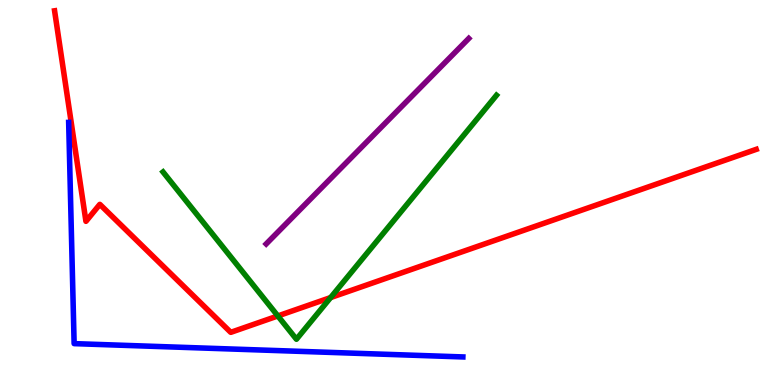[{'lines': ['blue', 'red'], 'intersections': []}, {'lines': ['green', 'red'], 'intersections': [{'x': 3.59, 'y': 1.79}, {'x': 4.27, 'y': 2.27}]}, {'lines': ['purple', 'red'], 'intersections': []}, {'lines': ['blue', 'green'], 'intersections': []}, {'lines': ['blue', 'purple'], 'intersections': []}, {'lines': ['green', 'purple'], 'intersections': []}]